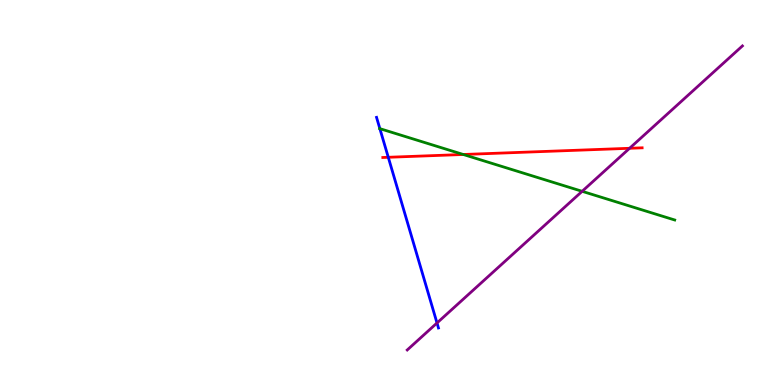[{'lines': ['blue', 'red'], 'intersections': [{'x': 5.01, 'y': 5.91}]}, {'lines': ['green', 'red'], 'intersections': [{'x': 5.98, 'y': 5.99}]}, {'lines': ['purple', 'red'], 'intersections': [{'x': 8.12, 'y': 6.15}]}, {'lines': ['blue', 'green'], 'intersections': [{'x': 4.9, 'y': 6.66}]}, {'lines': ['blue', 'purple'], 'intersections': [{'x': 5.64, 'y': 1.61}]}, {'lines': ['green', 'purple'], 'intersections': [{'x': 7.51, 'y': 5.03}]}]